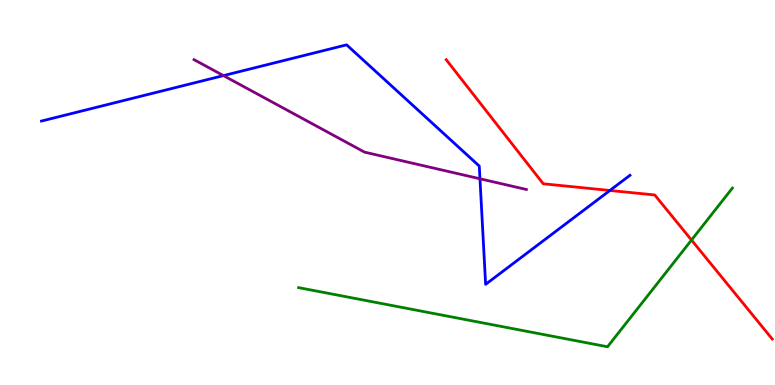[{'lines': ['blue', 'red'], 'intersections': [{'x': 7.87, 'y': 5.05}]}, {'lines': ['green', 'red'], 'intersections': [{'x': 8.92, 'y': 3.77}]}, {'lines': ['purple', 'red'], 'intersections': []}, {'lines': ['blue', 'green'], 'intersections': []}, {'lines': ['blue', 'purple'], 'intersections': [{'x': 2.88, 'y': 8.04}, {'x': 6.19, 'y': 5.36}]}, {'lines': ['green', 'purple'], 'intersections': []}]